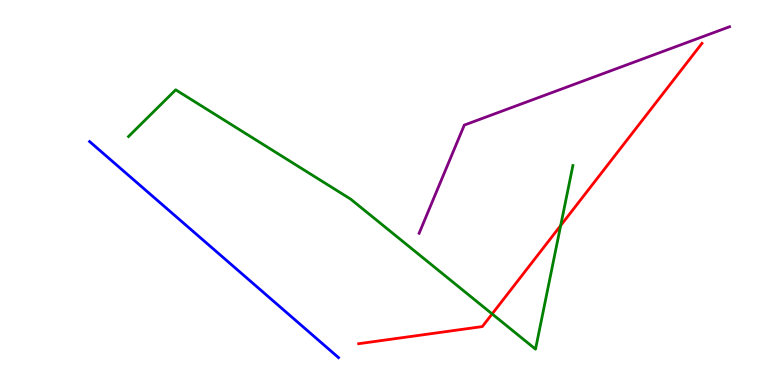[{'lines': ['blue', 'red'], 'intersections': []}, {'lines': ['green', 'red'], 'intersections': [{'x': 6.35, 'y': 1.85}, {'x': 7.23, 'y': 4.14}]}, {'lines': ['purple', 'red'], 'intersections': []}, {'lines': ['blue', 'green'], 'intersections': []}, {'lines': ['blue', 'purple'], 'intersections': []}, {'lines': ['green', 'purple'], 'intersections': []}]